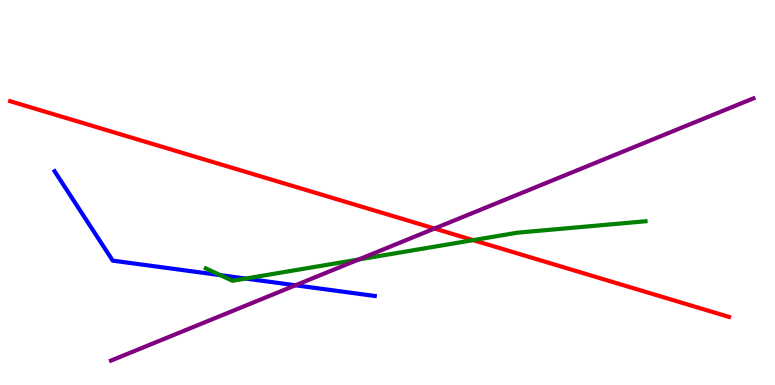[{'lines': ['blue', 'red'], 'intersections': []}, {'lines': ['green', 'red'], 'intersections': [{'x': 6.11, 'y': 3.76}]}, {'lines': ['purple', 'red'], 'intersections': [{'x': 5.61, 'y': 4.06}]}, {'lines': ['blue', 'green'], 'intersections': [{'x': 2.84, 'y': 2.85}, {'x': 3.17, 'y': 2.76}]}, {'lines': ['blue', 'purple'], 'intersections': [{'x': 3.81, 'y': 2.59}]}, {'lines': ['green', 'purple'], 'intersections': [{'x': 4.63, 'y': 3.26}]}]